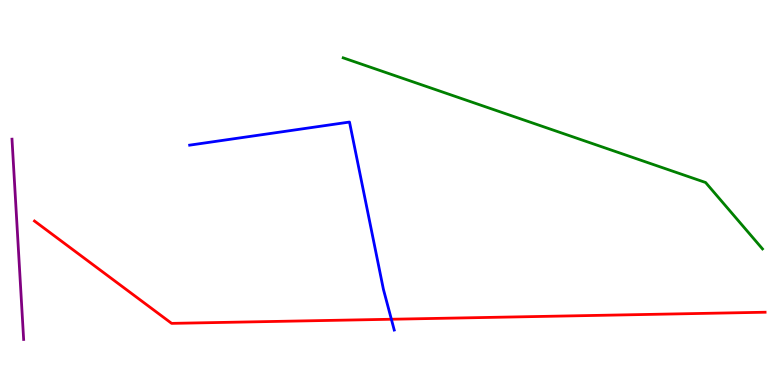[{'lines': ['blue', 'red'], 'intersections': [{'x': 5.05, 'y': 1.71}]}, {'lines': ['green', 'red'], 'intersections': []}, {'lines': ['purple', 'red'], 'intersections': []}, {'lines': ['blue', 'green'], 'intersections': []}, {'lines': ['blue', 'purple'], 'intersections': []}, {'lines': ['green', 'purple'], 'intersections': []}]